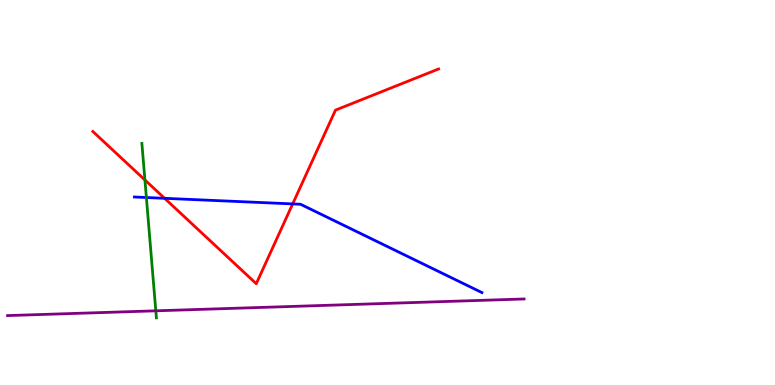[{'lines': ['blue', 'red'], 'intersections': [{'x': 2.12, 'y': 4.85}, {'x': 3.78, 'y': 4.7}]}, {'lines': ['green', 'red'], 'intersections': [{'x': 1.87, 'y': 5.33}]}, {'lines': ['purple', 'red'], 'intersections': []}, {'lines': ['blue', 'green'], 'intersections': [{'x': 1.89, 'y': 4.87}]}, {'lines': ['blue', 'purple'], 'intersections': []}, {'lines': ['green', 'purple'], 'intersections': [{'x': 2.01, 'y': 1.93}]}]